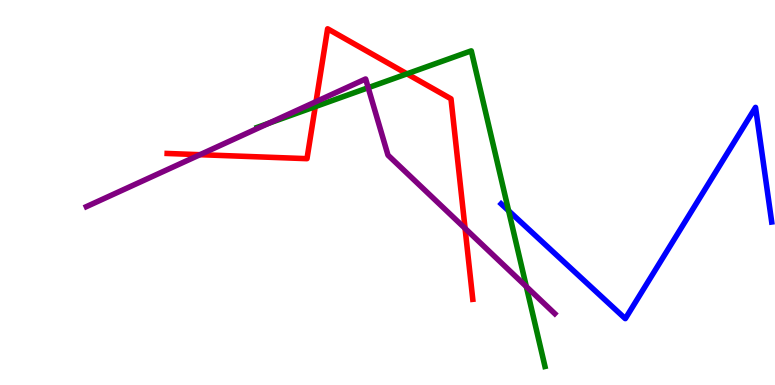[{'lines': ['blue', 'red'], 'intersections': []}, {'lines': ['green', 'red'], 'intersections': [{'x': 4.07, 'y': 7.23}, {'x': 5.25, 'y': 8.08}]}, {'lines': ['purple', 'red'], 'intersections': [{'x': 2.58, 'y': 5.98}, {'x': 4.08, 'y': 7.36}, {'x': 6.0, 'y': 4.07}]}, {'lines': ['blue', 'green'], 'intersections': [{'x': 6.56, 'y': 4.53}]}, {'lines': ['blue', 'purple'], 'intersections': []}, {'lines': ['green', 'purple'], 'intersections': [{'x': 3.47, 'y': 6.8}, {'x': 4.75, 'y': 7.72}, {'x': 6.79, 'y': 2.56}]}]